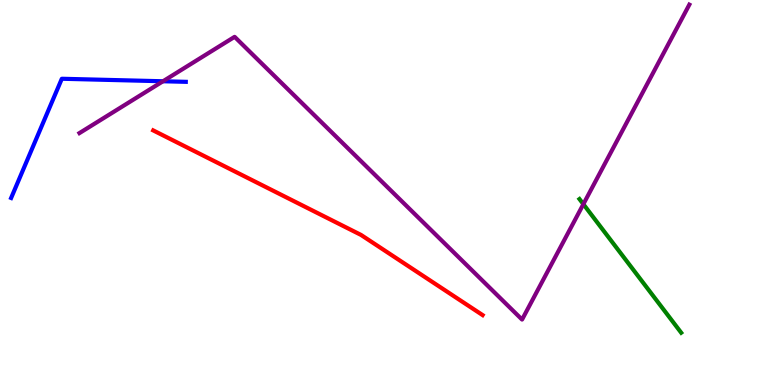[{'lines': ['blue', 'red'], 'intersections': []}, {'lines': ['green', 'red'], 'intersections': []}, {'lines': ['purple', 'red'], 'intersections': []}, {'lines': ['blue', 'green'], 'intersections': []}, {'lines': ['blue', 'purple'], 'intersections': [{'x': 2.1, 'y': 7.89}]}, {'lines': ['green', 'purple'], 'intersections': [{'x': 7.53, 'y': 4.7}]}]